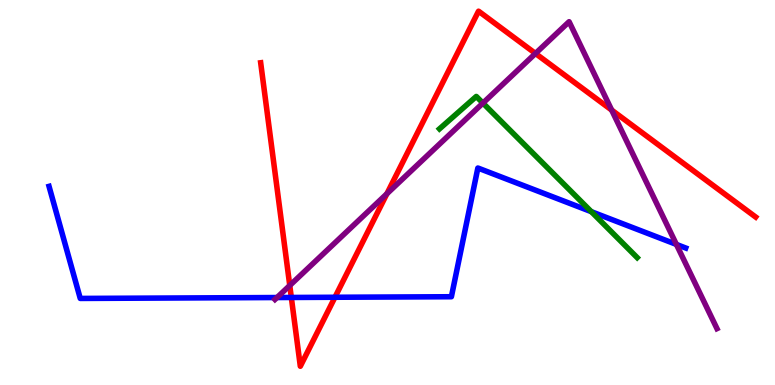[{'lines': ['blue', 'red'], 'intersections': [{'x': 3.76, 'y': 2.27}, {'x': 4.32, 'y': 2.28}]}, {'lines': ['green', 'red'], 'intersections': []}, {'lines': ['purple', 'red'], 'intersections': [{'x': 3.74, 'y': 2.58}, {'x': 4.99, 'y': 4.97}, {'x': 6.91, 'y': 8.61}, {'x': 7.89, 'y': 7.14}]}, {'lines': ['blue', 'green'], 'intersections': [{'x': 7.63, 'y': 4.5}]}, {'lines': ['blue', 'purple'], 'intersections': [{'x': 3.57, 'y': 2.27}, {'x': 8.73, 'y': 3.65}]}, {'lines': ['green', 'purple'], 'intersections': [{'x': 6.23, 'y': 7.32}]}]